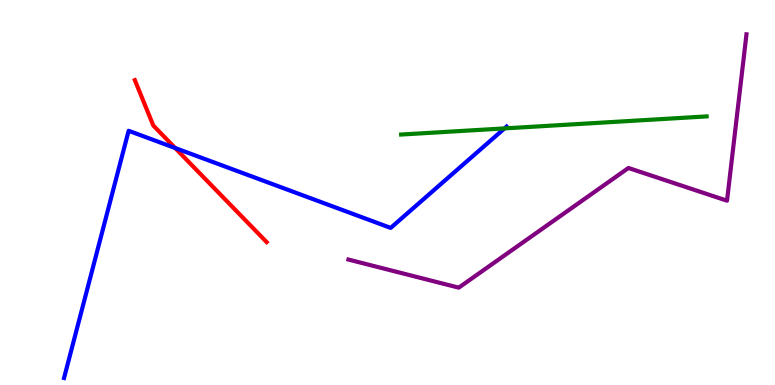[{'lines': ['blue', 'red'], 'intersections': [{'x': 2.26, 'y': 6.15}]}, {'lines': ['green', 'red'], 'intersections': []}, {'lines': ['purple', 'red'], 'intersections': []}, {'lines': ['blue', 'green'], 'intersections': [{'x': 6.51, 'y': 6.66}]}, {'lines': ['blue', 'purple'], 'intersections': []}, {'lines': ['green', 'purple'], 'intersections': []}]